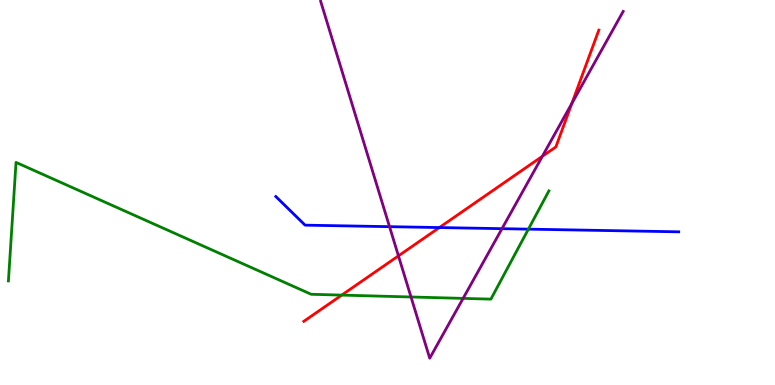[{'lines': ['blue', 'red'], 'intersections': [{'x': 5.67, 'y': 4.09}]}, {'lines': ['green', 'red'], 'intersections': [{'x': 4.41, 'y': 2.33}]}, {'lines': ['purple', 'red'], 'intersections': [{'x': 5.14, 'y': 3.35}, {'x': 7.0, 'y': 5.94}, {'x': 7.38, 'y': 7.31}]}, {'lines': ['blue', 'green'], 'intersections': [{'x': 6.82, 'y': 4.05}]}, {'lines': ['blue', 'purple'], 'intersections': [{'x': 5.03, 'y': 4.11}, {'x': 6.48, 'y': 4.06}]}, {'lines': ['green', 'purple'], 'intersections': [{'x': 5.3, 'y': 2.29}, {'x': 5.98, 'y': 2.25}]}]